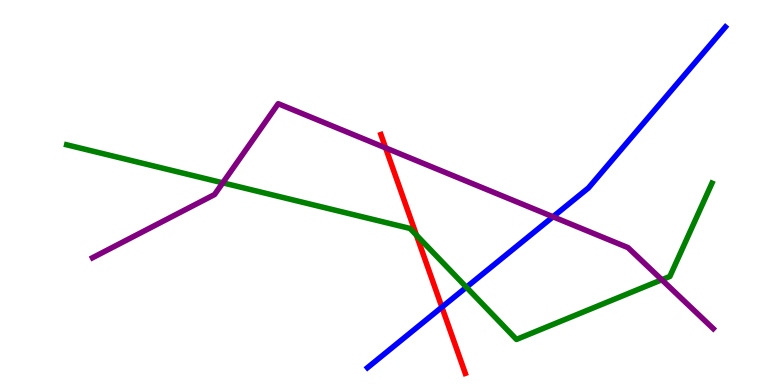[{'lines': ['blue', 'red'], 'intersections': [{'x': 5.7, 'y': 2.02}]}, {'lines': ['green', 'red'], 'intersections': [{'x': 5.37, 'y': 3.89}]}, {'lines': ['purple', 'red'], 'intersections': [{'x': 4.98, 'y': 6.16}]}, {'lines': ['blue', 'green'], 'intersections': [{'x': 6.02, 'y': 2.54}]}, {'lines': ['blue', 'purple'], 'intersections': [{'x': 7.14, 'y': 4.37}]}, {'lines': ['green', 'purple'], 'intersections': [{'x': 2.87, 'y': 5.25}, {'x': 8.54, 'y': 2.73}]}]